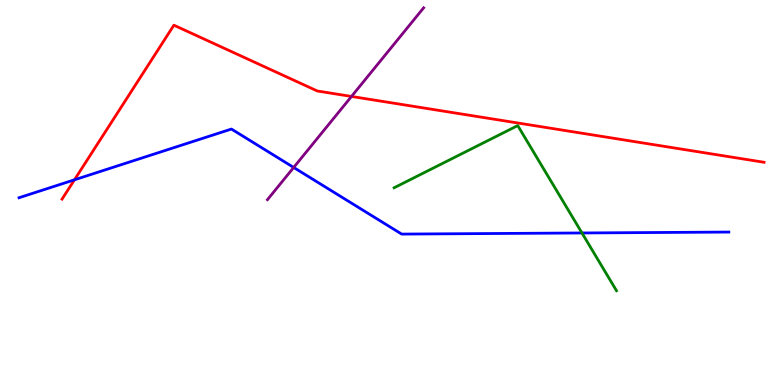[{'lines': ['blue', 'red'], 'intersections': [{'x': 0.961, 'y': 5.33}]}, {'lines': ['green', 'red'], 'intersections': []}, {'lines': ['purple', 'red'], 'intersections': [{'x': 4.54, 'y': 7.49}]}, {'lines': ['blue', 'green'], 'intersections': [{'x': 7.51, 'y': 3.95}]}, {'lines': ['blue', 'purple'], 'intersections': [{'x': 3.79, 'y': 5.65}]}, {'lines': ['green', 'purple'], 'intersections': []}]